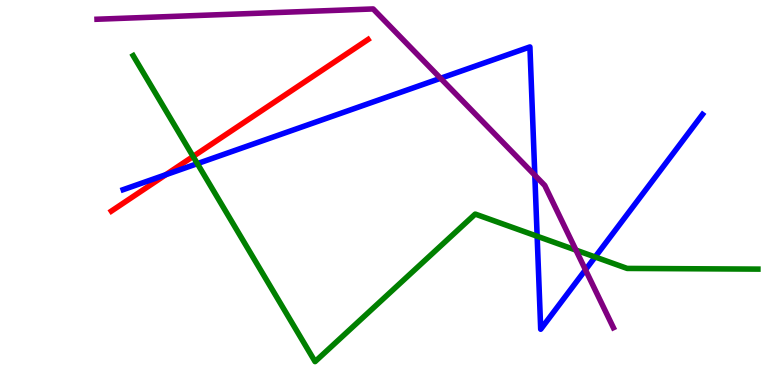[{'lines': ['blue', 'red'], 'intersections': [{'x': 2.14, 'y': 5.46}]}, {'lines': ['green', 'red'], 'intersections': [{'x': 2.49, 'y': 5.94}]}, {'lines': ['purple', 'red'], 'intersections': []}, {'lines': ['blue', 'green'], 'intersections': [{'x': 2.55, 'y': 5.75}, {'x': 6.93, 'y': 3.86}, {'x': 7.68, 'y': 3.33}]}, {'lines': ['blue', 'purple'], 'intersections': [{'x': 5.68, 'y': 7.97}, {'x': 6.9, 'y': 5.45}, {'x': 7.55, 'y': 2.99}]}, {'lines': ['green', 'purple'], 'intersections': [{'x': 7.43, 'y': 3.5}]}]